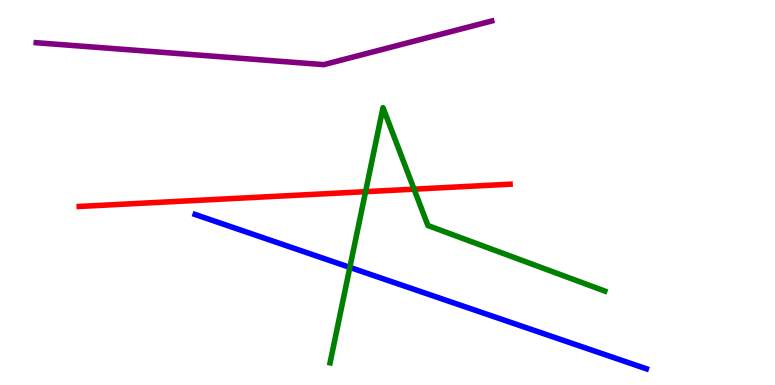[{'lines': ['blue', 'red'], 'intersections': []}, {'lines': ['green', 'red'], 'intersections': [{'x': 4.72, 'y': 5.02}, {'x': 5.34, 'y': 5.09}]}, {'lines': ['purple', 'red'], 'intersections': []}, {'lines': ['blue', 'green'], 'intersections': [{'x': 4.51, 'y': 3.05}]}, {'lines': ['blue', 'purple'], 'intersections': []}, {'lines': ['green', 'purple'], 'intersections': []}]